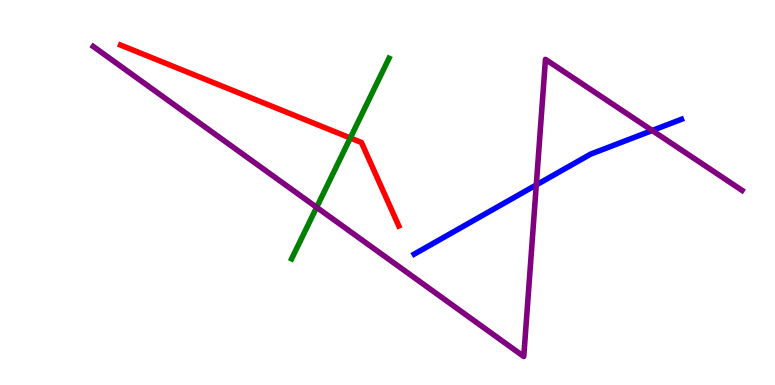[{'lines': ['blue', 'red'], 'intersections': []}, {'lines': ['green', 'red'], 'intersections': [{'x': 4.52, 'y': 6.42}]}, {'lines': ['purple', 'red'], 'intersections': []}, {'lines': ['blue', 'green'], 'intersections': []}, {'lines': ['blue', 'purple'], 'intersections': [{'x': 6.92, 'y': 5.2}, {'x': 8.42, 'y': 6.61}]}, {'lines': ['green', 'purple'], 'intersections': [{'x': 4.09, 'y': 4.61}]}]